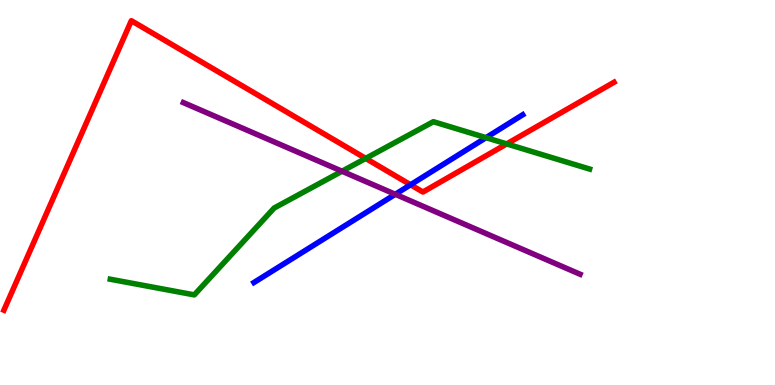[{'lines': ['blue', 'red'], 'intersections': [{'x': 5.3, 'y': 5.2}]}, {'lines': ['green', 'red'], 'intersections': [{'x': 4.72, 'y': 5.89}, {'x': 6.54, 'y': 6.26}]}, {'lines': ['purple', 'red'], 'intersections': []}, {'lines': ['blue', 'green'], 'intersections': [{'x': 6.27, 'y': 6.42}]}, {'lines': ['blue', 'purple'], 'intersections': [{'x': 5.1, 'y': 4.95}]}, {'lines': ['green', 'purple'], 'intersections': [{'x': 4.41, 'y': 5.55}]}]